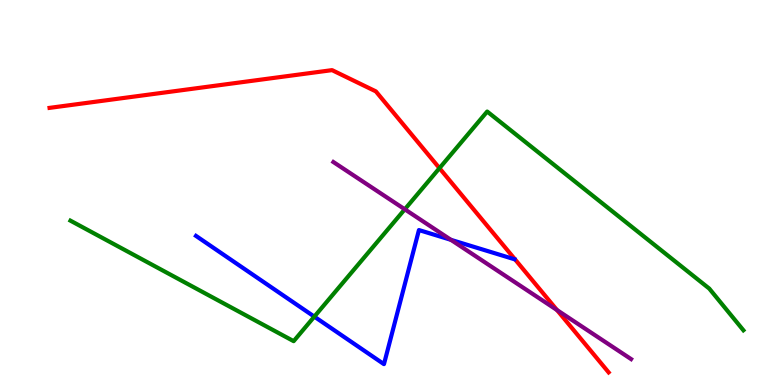[{'lines': ['blue', 'red'], 'intersections': []}, {'lines': ['green', 'red'], 'intersections': [{'x': 5.67, 'y': 5.63}]}, {'lines': ['purple', 'red'], 'intersections': [{'x': 7.19, 'y': 1.95}]}, {'lines': ['blue', 'green'], 'intersections': [{'x': 4.06, 'y': 1.78}]}, {'lines': ['blue', 'purple'], 'intersections': [{'x': 5.82, 'y': 3.77}]}, {'lines': ['green', 'purple'], 'intersections': [{'x': 5.22, 'y': 4.56}]}]